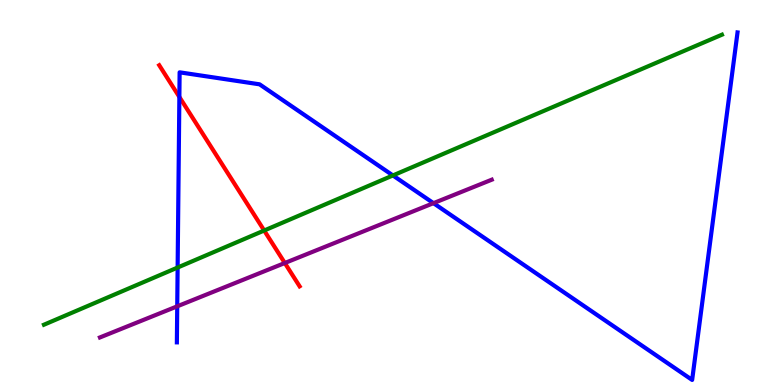[{'lines': ['blue', 'red'], 'intersections': [{'x': 2.31, 'y': 7.48}]}, {'lines': ['green', 'red'], 'intersections': [{'x': 3.41, 'y': 4.01}]}, {'lines': ['purple', 'red'], 'intersections': [{'x': 3.68, 'y': 3.17}]}, {'lines': ['blue', 'green'], 'intersections': [{'x': 2.29, 'y': 3.05}, {'x': 5.07, 'y': 5.44}]}, {'lines': ['blue', 'purple'], 'intersections': [{'x': 2.29, 'y': 2.04}, {'x': 5.59, 'y': 4.72}]}, {'lines': ['green', 'purple'], 'intersections': []}]